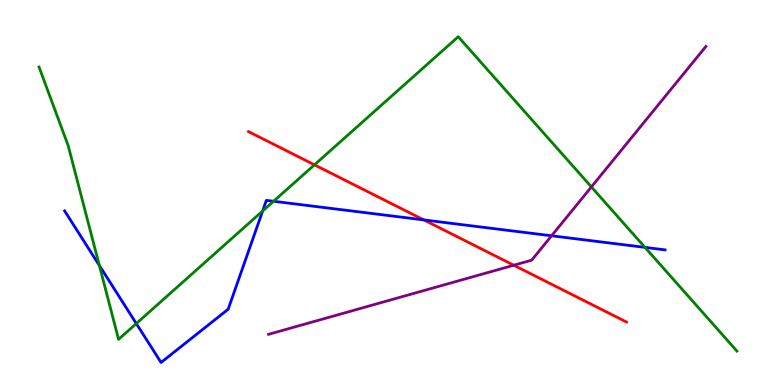[{'lines': ['blue', 'red'], 'intersections': [{'x': 5.47, 'y': 4.29}]}, {'lines': ['green', 'red'], 'intersections': [{'x': 4.06, 'y': 5.72}]}, {'lines': ['purple', 'red'], 'intersections': [{'x': 6.63, 'y': 3.11}]}, {'lines': ['blue', 'green'], 'intersections': [{'x': 1.28, 'y': 3.1}, {'x': 1.76, 'y': 1.6}, {'x': 3.39, 'y': 4.52}, {'x': 3.53, 'y': 4.77}, {'x': 8.32, 'y': 3.57}]}, {'lines': ['blue', 'purple'], 'intersections': [{'x': 7.12, 'y': 3.88}]}, {'lines': ['green', 'purple'], 'intersections': [{'x': 7.63, 'y': 5.14}]}]